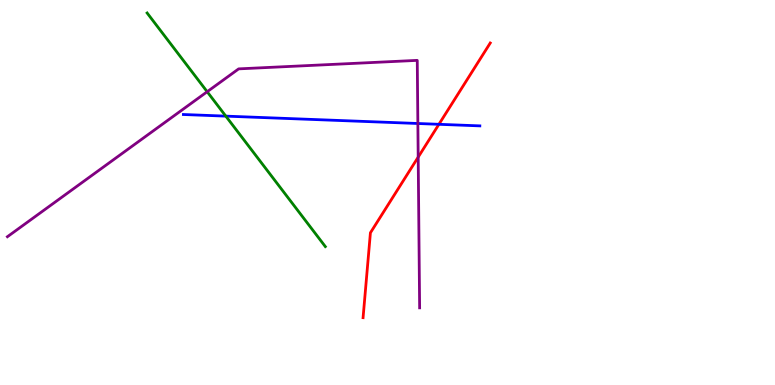[{'lines': ['blue', 'red'], 'intersections': [{'x': 5.66, 'y': 6.77}]}, {'lines': ['green', 'red'], 'intersections': []}, {'lines': ['purple', 'red'], 'intersections': [{'x': 5.4, 'y': 5.92}]}, {'lines': ['blue', 'green'], 'intersections': [{'x': 2.91, 'y': 6.98}]}, {'lines': ['blue', 'purple'], 'intersections': [{'x': 5.39, 'y': 6.79}]}, {'lines': ['green', 'purple'], 'intersections': [{'x': 2.67, 'y': 7.62}]}]